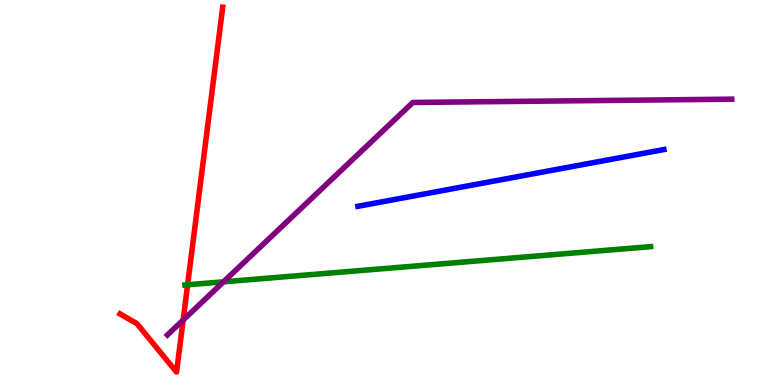[{'lines': ['blue', 'red'], 'intersections': []}, {'lines': ['green', 'red'], 'intersections': [{'x': 2.42, 'y': 2.6}]}, {'lines': ['purple', 'red'], 'intersections': [{'x': 2.36, 'y': 1.69}]}, {'lines': ['blue', 'green'], 'intersections': []}, {'lines': ['blue', 'purple'], 'intersections': []}, {'lines': ['green', 'purple'], 'intersections': [{'x': 2.88, 'y': 2.68}]}]